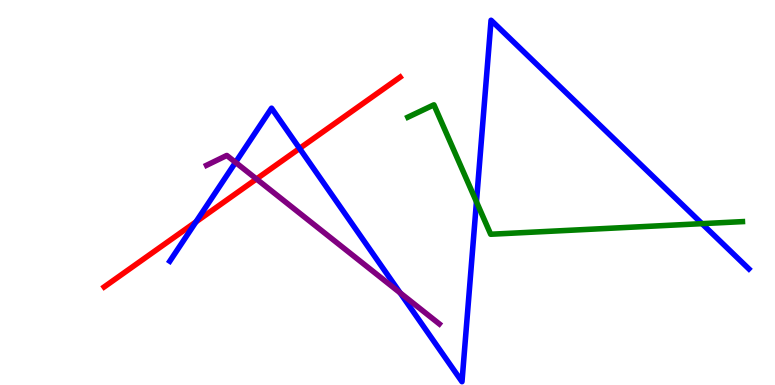[{'lines': ['blue', 'red'], 'intersections': [{'x': 2.53, 'y': 4.24}, {'x': 3.87, 'y': 6.14}]}, {'lines': ['green', 'red'], 'intersections': []}, {'lines': ['purple', 'red'], 'intersections': [{'x': 3.31, 'y': 5.35}]}, {'lines': ['blue', 'green'], 'intersections': [{'x': 6.15, 'y': 4.76}, {'x': 9.06, 'y': 4.19}]}, {'lines': ['blue', 'purple'], 'intersections': [{'x': 3.04, 'y': 5.78}, {'x': 5.16, 'y': 2.39}]}, {'lines': ['green', 'purple'], 'intersections': []}]